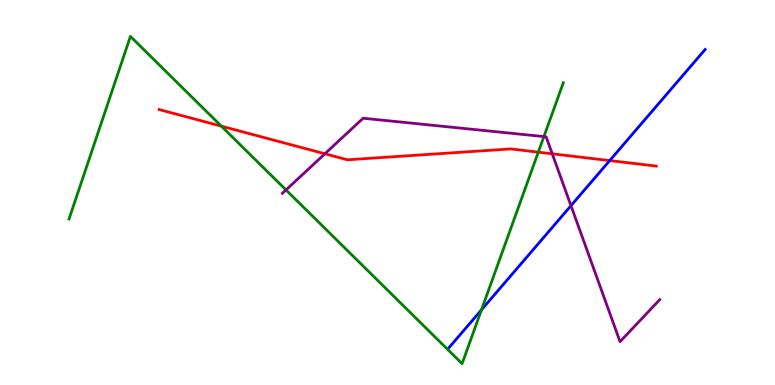[{'lines': ['blue', 'red'], 'intersections': [{'x': 7.87, 'y': 5.83}]}, {'lines': ['green', 'red'], 'intersections': [{'x': 2.86, 'y': 6.72}, {'x': 6.95, 'y': 6.05}]}, {'lines': ['purple', 'red'], 'intersections': [{'x': 4.19, 'y': 6.01}, {'x': 7.13, 'y': 6.0}]}, {'lines': ['blue', 'green'], 'intersections': [{'x': 6.21, 'y': 1.95}]}, {'lines': ['blue', 'purple'], 'intersections': [{'x': 7.37, 'y': 4.66}]}, {'lines': ['green', 'purple'], 'intersections': [{'x': 3.69, 'y': 5.07}, {'x': 7.02, 'y': 6.45}]}]